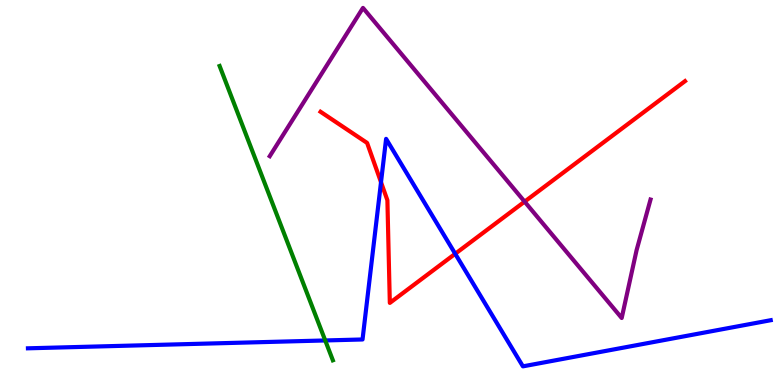[{'lines': ['blue', 'red'], 'intersections': [{'x': 4.92, 'y': 5.27}, {'x': 5.87, 'y': 3.41}]}, {'lines': ['green', 'red'], 'intersections': []}, {'lines': ['purple', 'red'], 'intersections': [{'x': 6.77, 'y': 4.76}]}, {'lines': ['blue', 'green'], 'intersections': [{'x': 4.2, 'y': 1.16}]}, {'lines': ['blue', 'purple'], 'intersections': []}, {'lines': ['green', 'purple'], 'intersections': []}]